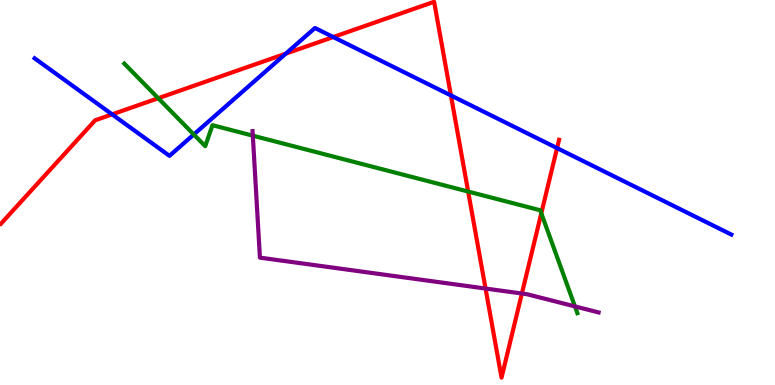[{'lines': ['blue', 'red'], 'intersections': [{'x': 1.45, 'y': 7.03}, {'x': 3.69, 'y': 8.61}, {'x': 4.3, 'y': 9.04}, {'x': 5.82, 'y': 7.52}, {'x': 7.19, 'y': 6.15}]}, {'lines': ['green', 'red'], 'intersections': [{'x': 2.04, 'y': 7.45}, {'x': 6.04, 'y': 5.02}, {'x': 6.98, 'y': 4.46}]}, {'lines': ['purple', 'red'], 'intersections': [{'x': 6.27, 'y': 2.51}, {'x': 6.73, 'y': 2.38}]}, {'lines': ['blue', 'green'], 'intersections': [{'x': 2.5, 'y': 6.51}]}, {'lines': ['blue', 'purple'], 'intersections': []}, {'lines': ['green', 'purple'], 'intersections': [{'x': 3.26, 'y': 6.48}, {'x': 7.42, 'y': 2.04}]}]